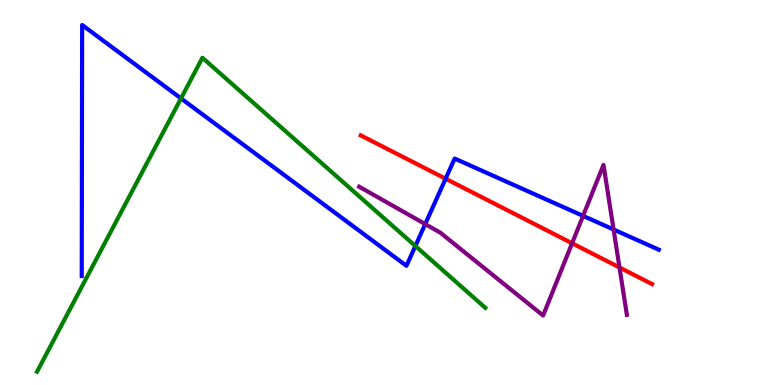[{'lines': ['blue', 'red'], 'intersections': [{'x': 5.75, 'y': 5.36}]}, {'lines': ['green', 'red'], 'intersections': []}, {'lines': ['purple', 'red'], 'intersections': [{'x': 7.38, 'y': 3.68}, {'x': 7.99, 'y': 3.05}]}, {'lines': ['blue', 'green'], 'intersections': [{'x': 2.34, 'y': 7.44}, {'x': 5.36, 'y': 3.61}]}, {'lines': ['blue', 'purple'], 'intersections': [{'x': 5.49, 'y': 4.18}, {'x': 7.52, 'y': 4.39}, {'x': 7.92, 'y': 4.04}]}, {'lines': ['green', 'purple'], 'intersections': []}]